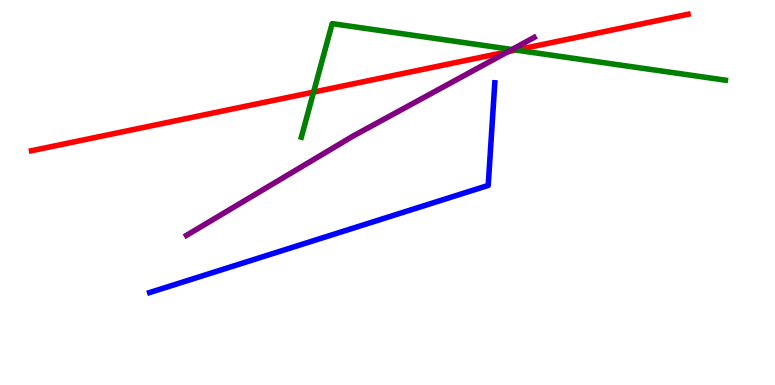[{'lines': ['blue', 'red'], 'intersections': []}, {'lines': ['green', 'red'], 'intersections': [{'x': 4.05, 'y': 7.61}, {'x': 6.66, 'y': 8.7}]}, {'lines': ['purple', 'red'], 'intersections': [{'x': 6.56, 'y': 8.66}]}, {'lines': ['blue', 'green'], 'intersections': []}, {'lines': ['blue', 'purple'], 'intersections': []}, {'lines': ['green', 'purple'], 'intersections': [{'x': 6.61, 'y': 8.71}]}]